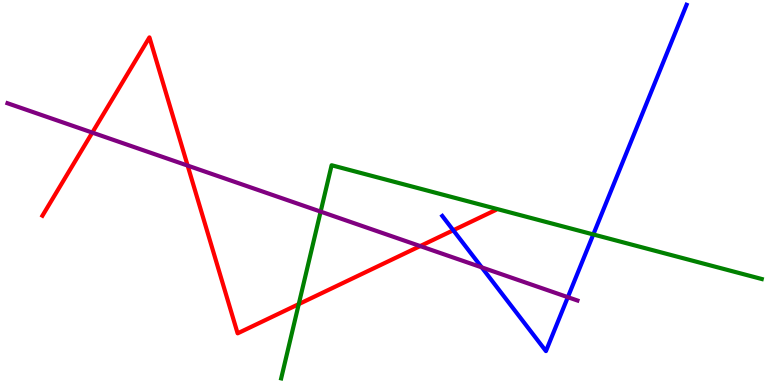[{'lines': ['blue', 'red'], 'intersections': [{'x': 5.85, 'y': 4.02}]}, {'lines': ['green', 'red'], 'intersections': [{'x': 3.85, 'y': 2.1}]}, {'lines': ['purple', 'red'], 'intersections': [{'x': 1.19, 'y': 6.56}, {'x': 2.42, 'y': 5.7}, {'x': 5.42, 'y': 3.61}]}, {'lines': ['blue', 'green'], 'intersections': [{'x': 7.66, 'y': 3.91}]}, {'lines': ['blue', 'purple'], 'intersections': [{'x': 6.22, 'y': 3.06}, {'x': 7.33, 'y': 2.28}]}, {'lines': ['green', 'purple'], 'intersections': [{'x': 4.14, 'y': 4.5}]}]